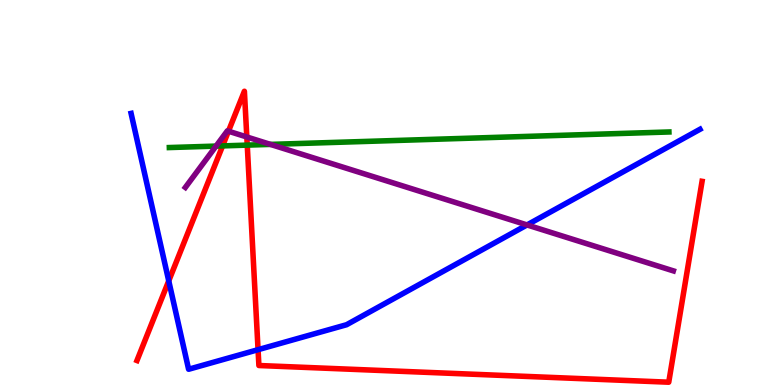[{'lines': ['blue', 'red'], 'intersections': [{'x': 2.18, 'y': 2.7}, {'x': 3.33, 'y': 0.917}]}, {'lines': ['green', 'red'], 'intersections': [{'x': 2.87, 'y': 6.21}, {'x': 3.19, 'y': 6.23}]}, {'lines': ['purple', 'red'], 'intersections': [{'x': 2.95, 'y': 6.59}, {'x': 3.18, 'y': 6.44}]}, {'lines': ['blue', 'green'], 'intersections': []}, {'lines': ['blue', 'purple'], 'intersections': [{'x': 6.8, 'y': 4.16}]}, {'lines': ['green', 'purple'], 'intersections': [{'x': 2.79, 'y': 6.21}, {'x': 3.49, 'y': 6.25}]}]